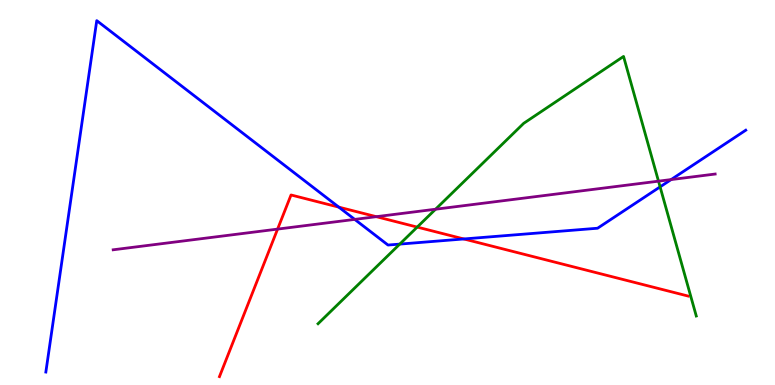[{'lines': ['blue', 'red'], 'intersections': [{'x': 4.37, 'y': 4.62}, {'x': 5.98, 'y': 3.79}]}, {'lines': ['green', 'red'], 'intersections': [{'x': 5.38, 'y': 4.1}]}, {'lines': ['purple', 'red'], 'intersections': [{'x': 3.58, 'y': 4.05}, {'x': 4.86, 'y': 4.37}]}, {'lines': ['blue', 'green'], 'intersections': [{'x': 5.16, 'y': 3.66}, {'x': 8.52, 'y': 5.15}]}, {'lines': ['blue', 'purple'], 'intersections': [{'x': 4.58, 'y': 4.3}, {'x': 8.66, 'y': 5.34}]}, {'lines': ['green', 'purple'], 'intersections': [{'x': 5.62, 'y': 4.57}, {'x': 8.5, 'y': 5.29}]}]